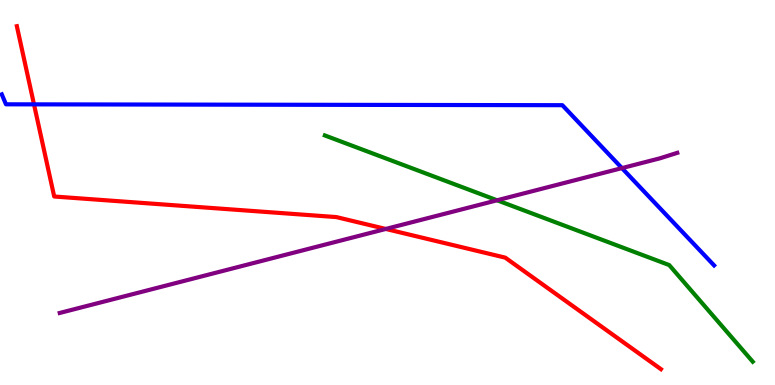[{'lines': ['blue', 'red'], 'intersections': [{'x': 0.439, 'y': 7.29}]}, {'lines': ['green', 'red'], 'intersections': []}, {'lines': ['purple', 'red'], 'intersections': [{'x': 4.98, 'y': 4.05}]}, {'lines': ['blue', 'green'], 'intersections': []}, {'lines': ['blue', 'purple'], 'intersections': [{'x': 8.03, 'y': 5.63}]}, {'lines': ['green', 'purple'], 'intersections': [{'x': 6.41, 'y': 4.8}]}]